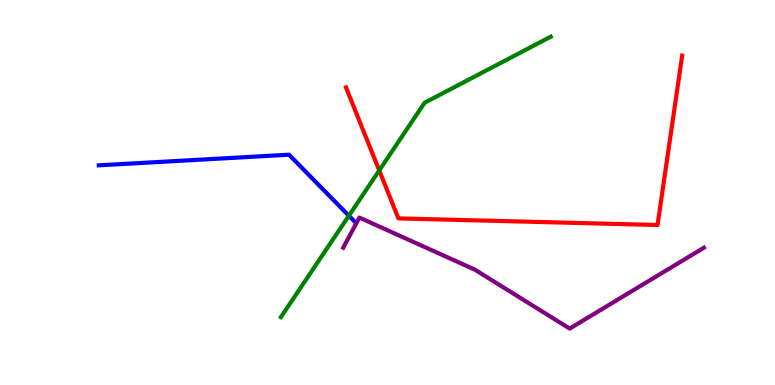[{'lines': ['blue', 'red'], 'intersections': []}, {'lines': ['green', 'red'], 'intersections': [{'x': 4.89, 'y': 5.57}]}, {'lines': ['purple', 'red'], 'intersections': []}, {'lines': ['blue', 'green'], 'intersections': [{'x': 4.5, 'y': 4.4}]}, {'lines': ['blue', 'purple'], 'intersections': []}, {'lines': ['green', 'purple'], 'intersections': []}]